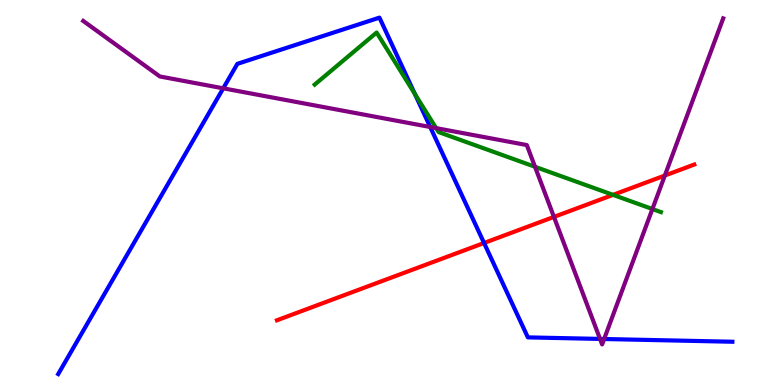[{'lines': ['blue', 'red'], 'intersections': [{'x': 6.25, 'y': 3.69}]}, {'lines': ['green', 'red'], 'intersections': [{'x': 7.91, 'y': 4.94}]}, {'lines': ['purple', 'red'], 'intersections': [{'x': 7.15, 'y': 4.37}, {'x': 8.58, 'y': 5.44}]}, {'lines': ['blue', 'green'], 'intersections': [{'x': 5.35, 'y': 7.56}]}, {'lines': ['blue', 'purple'], 'intersections': [{'x': 2.88, 'y': 7.71}, {'x': 5.55, 'y': 6.7}, {'x': 7.74, 'y': 1.2}, {'x': 7.8, 'y': 1.19}]}, {'lines': ['green', 'purple'], 'intersections': [{'x': 5.63, 'y': 6.67}, {'x': 6.9, 'y': 5.67}, {'x': 8.42, 'y': 4.57}]}]